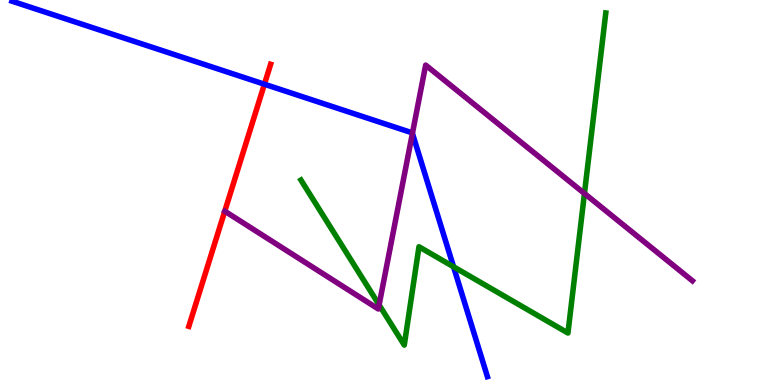[{'lines': ['blue', 'red'], 'intersections': [{'x': 3.41, 'y': 7.81}]}, {'lines': ['green', 'red'], 'intersections': []}, {'lines': ['purple', 'red'], 'intersections': []}, {'lines': ['blue', 'green'], 'intersections': [{'x': 5.85, 'y': 3.07}]}, {'lines': ['blue', 'purple'], 'intersections': [{'x': 5.32, 'y': 6.54}]}, {'lines': ['green', 'purple'], 'intersections': [{'x': 4.89, 'y': 2.08}, {'x': 7.54, 'y': 4.97}]}]